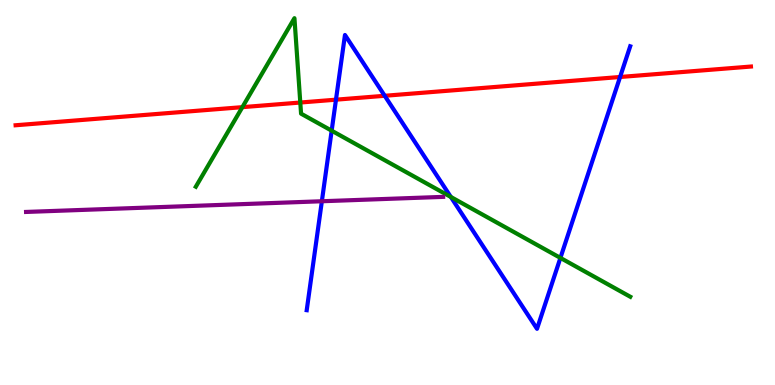[{'lines': ['blue', 'red'], 'intersections': [{'x': 4.34, 'y': 7.41}, {'x': 4.96, 'y': 7.51}, {'x': 8.0, 'y': 8.0}]}, {'lines': ['green', 'red'], 'intersections': [{'x': 3.13, 'y': 7.22}, {'x': 3.87, 'y': 7.34}]}, {'lines': ['purple', 'red'], 'intersections': []}, {'lines': ['blue', 'green'], 'intersections': [{'x': 4.28, 'y': 6.61}, {'x': 5.82, 'y': 4.88}, {'x': 7.23, 'y': 3.3}]}, {'lines': ['blue', 'purple'], 'intersections': [{'x': 4.15, 'y': 4.77}]}, {'lines': ['green', 'purple'], 'intersections': []}]